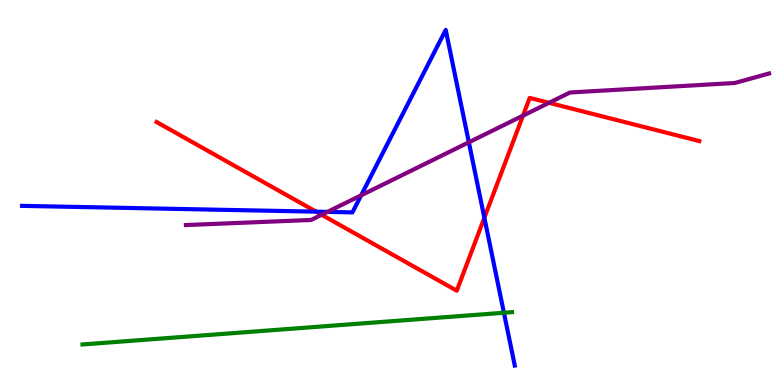[{'lines': ['blue', 'red'], 'intersections': [{'x': 4.08, 'y': 4.5}, {'x': 6.25, 'y': 4.34}]}, {'lines': ['green', 'red'], 'intersections': []}, {'lines': ['purple', 'red'], 'intersections': [{'x': 4.15, 'y': 4.42}, {'x': 6.75, 'y': 7.0}, {'x': 7.08, 'y': 7.33}]}, {'lines': ['blue', 'green'], 'intersections': [{'x': 6.5, 'y': 1.88}]}, {'lines': ['blue', 'purple'], 'intersections': [{'x': 4.23, 'y': 4.5}, {'x': 4.66, 'y': 4.93}, {'x': 6.05, 'y': 6.3}]}, {'lines': ['green', 'purple'], 'intersections': []}]